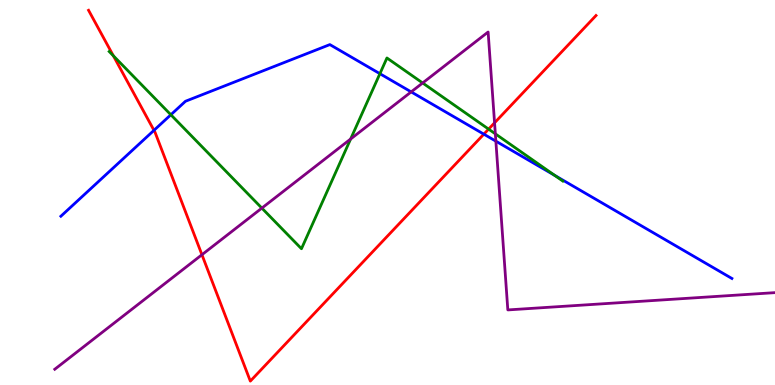[{'lines': ['blue', 'red'], 'intersections': [{'x': 1.99, 'y': 6.61}, {'x': 6.24, 'y': 6.52}]}, {'lines': ['green', 'red'], 'intersections': [{'x': 1.46, 'y': 8.55}, {'x': 6.3, 'y': 6.65}]}, {'lines': ['purple', 'red'], 'intersections': [{'x': 2.61, 'y': 3.38}, {'x': 6.38, 'y': 6.81}]}, {'lines': ['blue', 'green'], 'intersections': [{'x': 2.2, 'y': 7.02}, {'x': 4.9, 'y': 8.09}, {'x': 7.16, 'y': 5.44}]}, {'lines': ['blue', 'purple'], 'intersections': [{'x': 5.31, 'y': 7.61}, {'x': 6.4, 'y': 6.33}]}, {'lines': ['green', 'purple'], 'intersections': [{'x': 3.38, 'y': 4.59}, {'x': 4.52, 'y': 6.39}, {'x': 5.45, 'y': 7.84}, {'x': 6.39, 'y': 6.52}]}]